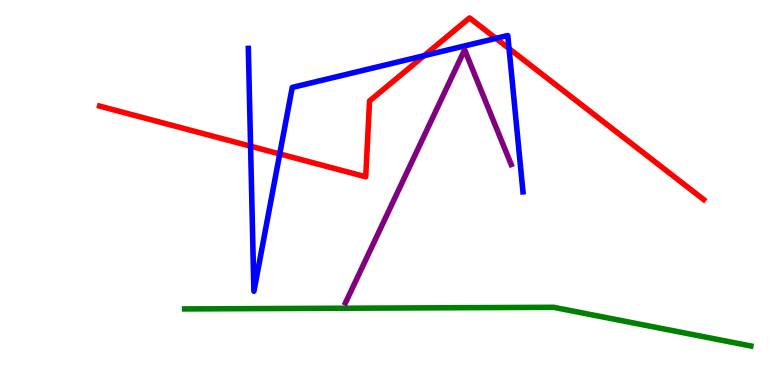[{'lines': ['blue', 'red'], 'intersections': [{'x': 3.23, 'y': 6.2}, {'x': 3.61, 'y': 6.0}, {'x': 5.47, 'y': 8.55}, {'x': 6.4, 'y': 9.0}, {'x': 6.57, 'y': 8.74}]}, {'lines': ['green', 'red'], 'intersections': []}, {'lines': ['purple', 'red'], 'intersections': []}, {'lines': ['blue', 'green'], 'intersections': []}, {'lines': ['blue', 'purple'], 'intersections': []}, {'lines': ['green', 'purple'], 'intersections': []}]